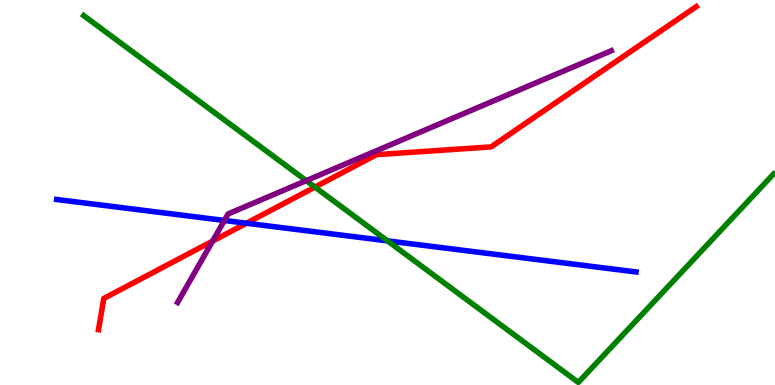[{'lines': ['blue', 'red'], 'intersections': [{'x': 3.18, 'y': 4.2}]}, {'lines': ['green', 'red'], 'intersections': [{'x': 4.06, 'y': 5.14}]}, {'lines': ['purple', 'red'], 'intersections': [{'x': 2.74, 'y': 3.74}]}, {'lines': ['blue', 'green'], 'intersections': [{'x': 5.0, 'y': 3.74}]}, {'lines': ['blue', 'purple'], 'intersections': [{'x': 2.9, 'y': 4.27}]}, {'lines': ['green', 'purple'], 'intersections': [{'x': 3.95, 'y': 5.31}]}]